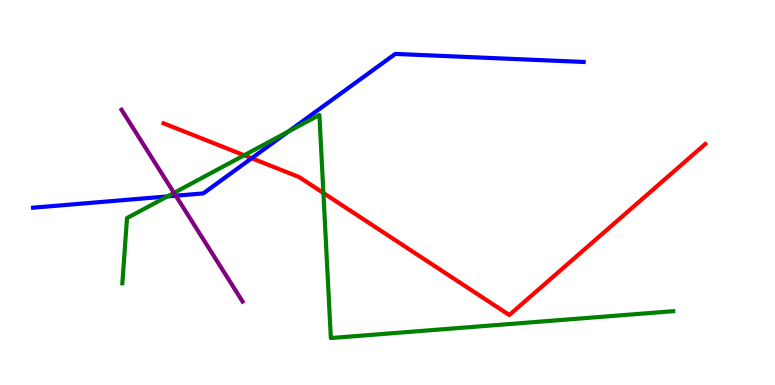[{'lines': ['blue', 'red'], 'intersections': [{'x': 3.25, 'y': 5.89}]}, {'lines': ['green', 'red'], 'intersections': [{'x': 3.15, 'y': 5.97}, {'x': 4.17, 'y': 4.99}]}, {'lines': ['purple', 'red'], 'intersections': []}, {'lines': ['blue', 'green'], 'intersections': [{'x': 2.16, 'y': 4.9}, {'x': 3.72, 'y': 6.58}]}, {'lines': ['blue', 'purple'], 'intersections': [{'x': 2.27, 'y': 4.92}]}, {'lines': ['green', 'purple'], 'intersections': [{'x': 2.25, 'y': 4.99}]}]